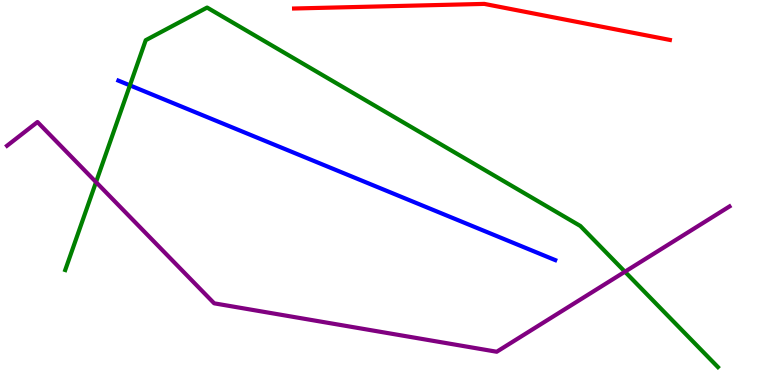[{'lines': ['blue', 'red'], 'intersections': []}, {'lines': ['green', 'red'], 'intersections': []}, {'lines': ['purple', 'red'], 'intersections': []}, {'lines': ['blue', 'green'], 'intersections': [{'x': 1.68, 'y': 7.78}]}, {'lines': ['blue', 'purple'], 'intersections': []}, {'lines': ['green', 'purple'], 'intersections': [{'x': 1.24, 'y': 5.27}, {'x': 8.06, 'y': 2.94}]}]